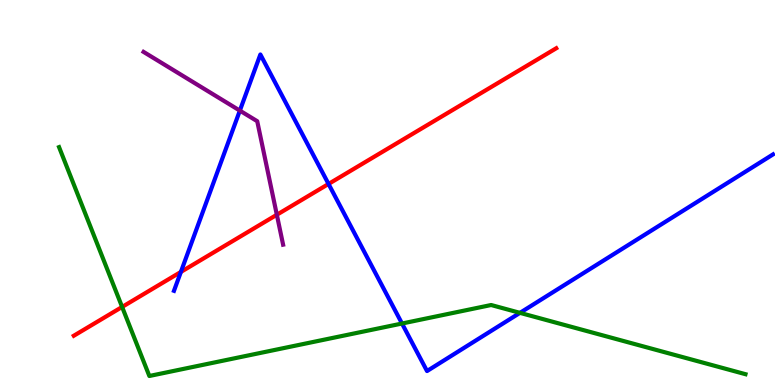[{'lines': ['blue', 'red'], 'intersections': [{'x': 2.33, 'y': 2.94}, {'x': 4.24, 'y': 5.22}]}, {'lines': ['green', 'red'], 'intersections': [{'x': 1.58, 'y': 2.03}]}, {'lines': ['purple', 'red'], 'intersections': [{'x': 3.57, 'y': 4.42}]}, {'lines': ['blue', 'green'], 'intersections': [{'x': 5.19, 'y': 1.6}, {'x': 6.71, 'y': 1.87}]}, {'lines': ['blue', 'purple'], 'intersections': [{'x': 3.09, 'y': 7.13}]}, {'lines': ['green', 'purple'], 'intersections': []}]